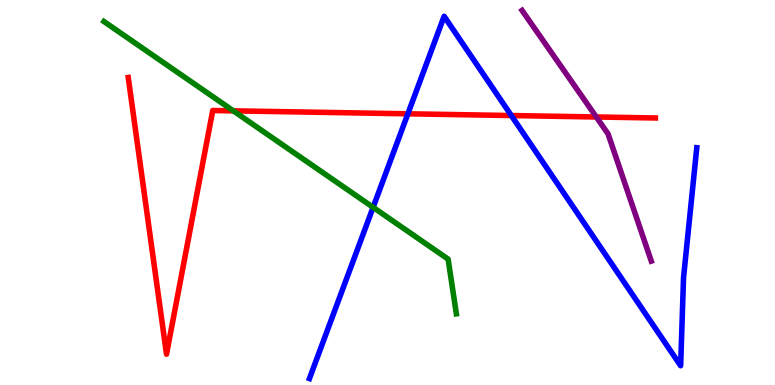[{'lines': ['blue', 'red'], 'intersections': [{'x': 5.26, 'y': 7.04}, {'x': 6.6, 'y': 7.0}]}, {'lines': ['green', 'red'], 'intersections': [{'x': 3.01, 'y': 7.12}]}, {'lines': ['purple', 'red'], 'intersections': [{'x': 7.69, 'y': 6.96}]}, {'lines': ['blue', 'green'], 'intersections': [{'x': 4.81, 'y': 4.61}]}, {'lines': ['blue', 'purple'], 'intersections': []}, {'lines': ['green', 'purple'], 'intersections': []}]